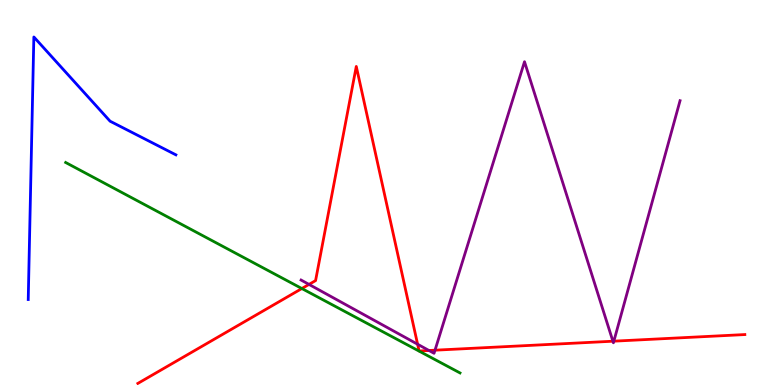[{'lines': ['blue', 'red'], 'intersections': []}, {'lines': ['green', 'red'], 'intersections': [{'x': 3.89, 'y': 2.51}]}, {'lines': ['purple', 'red'], 'intersections': [{'x': 3.99, 'y': 2.61}, {'x': 5.39, 'y': 1.06}, {'x': 5.54, 'y': 0.896}, {'x': 5.61, 'y': 0.904}, {'x': 7.91, 'y': 1.14}, {'x': 7.92, 'y': 1.14}]}, {'lines': ['blue', 'green'], 'intersections': []}, {'lines': ['blue', 'purple'], 'intersections': []}, {'lines': ['green', 'purple'], 'intersections': []}]